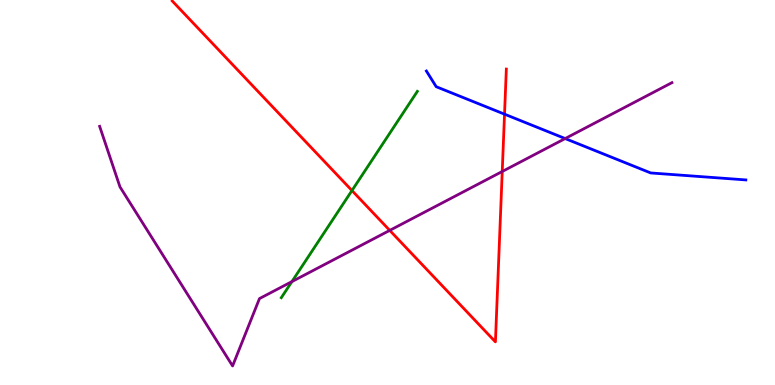[{'lines': ['blue', 'red'], 'intersections': [{'x': 6.51, 'y': 7.03}]}, {'lines': ['green', 'red'], 'intersections': [{'x': 4.54, 'y': 5.05}]}, {'lines': ['purple', 'red'], 'intersections': [{'x': 5.03, 'y': 4.02}, {'x': 6.48, 'y': 5.55}]}, {'lines': ['blue', 'green'], 'intersections': []}, {'lines': ['blue', 'purple'], 'intersections': [{'x': 7.29, 'y': 6.4}]}, {'lines': ['green', 'purple'], 'intersections': [{'x': 3.77, 'y': 2.69}]}]